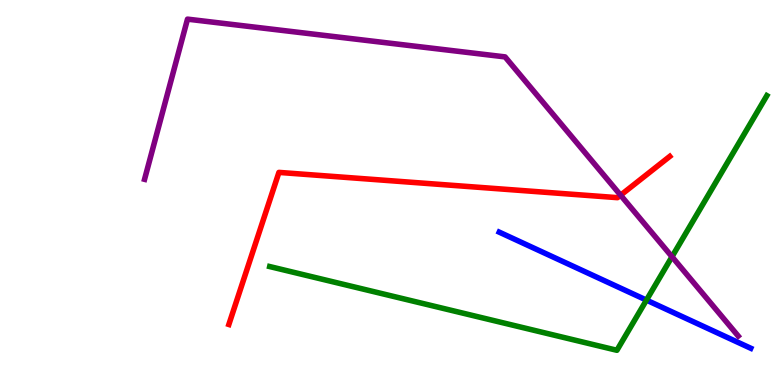[{'lines': ['blue', 'red'], 'intersections': []}, {'lines': ['green', 'red'], 'intersections': []}, {'lines': ['purple', 'red'], 'intersections': [{'x': 8.01, 'y': 4.93}]}, {'lines': ['blue', 'green'], 'intersections': [{'x': 8.34, 'y': 2.21}]}, {'lines': ['blue', 'purple'], 'intersections': []}, {'lines': ['green', 'purple'], 'intersections': [{'x': 8.67, 'y': 3.33}]}]